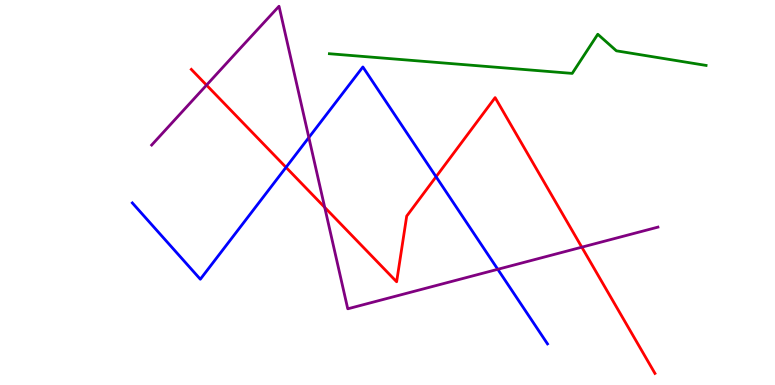[{'lines': ['blue', 'red'], 'intersections': [{'x': 3.69, 'y': 5.65}, {'x': 5.63, 'y': 5.41}]}, {'lines': ['green', 'red'], 'intersections': []}, {'lines': ['purple', 'red'], 'intersections': [{'x': 2.66, 'y': 7.79}, {'x': 4.19, 'y': 4.61}, {'x': 7.51, 'y': 3.58}]}, {'lines': ['blue', 'green'], 'intersections': []}, {'lines': ['blue', 'purple'], 'intersections': [{'x': 3.99, 'y': 6.43}, {'x': 6.42, 'y': 3.01}]}, {'lines': ['green', 'purple'], 'intersections': []}]